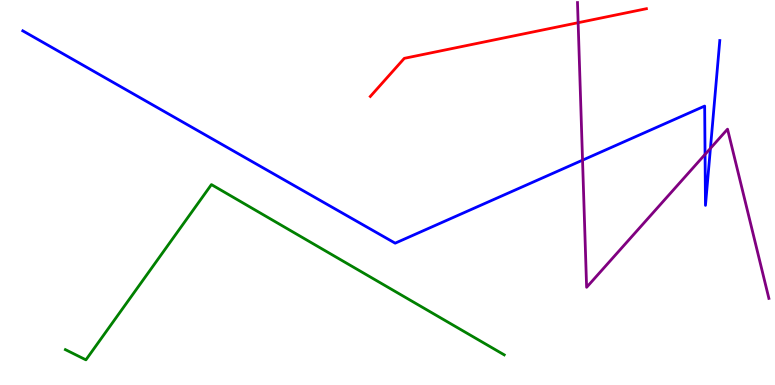[{'lines': ['blue', 'red'], 'intersections': []}, {'lines': ['green', 'red'], 'intersections': []}, {'lines': ['purple', 'red'], 'intersections': [{'x': 7.46, 'y': 9.41}]}, {'lines': ['blue', 'green'], 'intersections': []}, {'lines': ['blue', 'purple'], 'intersections': [{'x': 7.52, 'y': 5.84}, {'x': 9.1, 'y': 5.99}, {'x': 9.17, 'y': 6.15}]}, {'lines': ['green', 'purple'], 'intersections': []}]